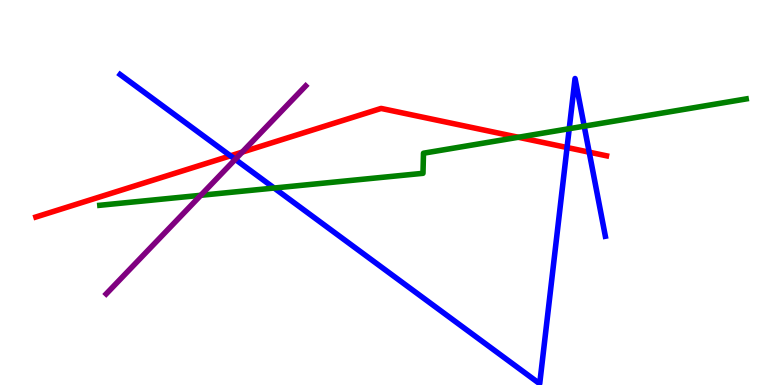[{'lines': ['blue', 'red'], 'intersections': [{'x': 2.97, 'y': 5.95}, {'x': 7.32, 'y': 6.17}, {'x': 7.6, 'y': 6.05}]}, {'lines': ['green', 'red'], 'intersections': [{'x': 6.69, 'y': 6.43}]}, {'lines': ['purple', 'red'], 'intersections': [{'x': 3.12, 'y': 6.05}]}, {'lines': ['blue', 'green'], 'intersections': [{'x': 3.54, 'y': 5.12}, {'x': 7.34, 'y': 6.66}, {'x': 7.54, 'y': 6.72}]}, {'lines': ['blue', 'purple'], 'intersections': [{'x': 3.04, 'y': 5.86}]}, {'lines': ['green', 'purple'], 'intersections': [{'x': 2.59, 'y': 4.93}]}]